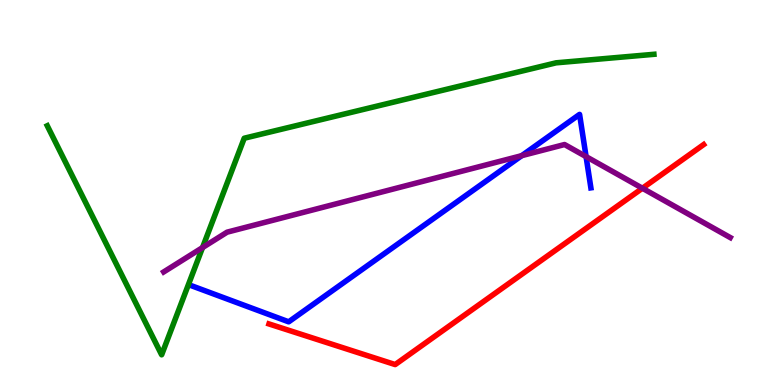[{'lines': ['blue', 'red'], 'intersections': []}, {'lines': ['green', 'red'], 'intersections': []}, {'lines': ['purple', 'red'], 'intersections': [{'x': 8.29, 'y': 5.11}]}, {'lines': ['blue', 'green'], 'intersections': []}, {'lines': ['blue', 'purple'], 'intersections': [{'x': 6.73, 'y': 5.96}, {'x': 7.56, 'y': 5.93}]}, {'lines': ['green', 'purple'], 'intersections': [{'x': 2.61, 'y': 3.57}]}]